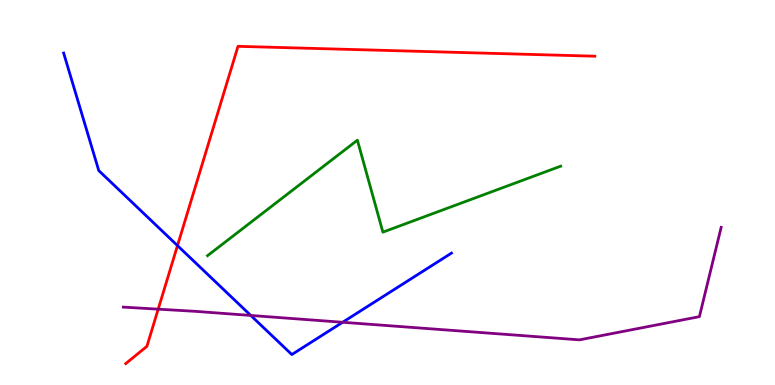[{'lines': ['blue', 'red'], 'intersections': [{'x': 2.29, 'y': 3.62}]}, {'lines': ['green', 'red'], 'intersections': []}, {'lines': ['purple', 'red'], 'intersections': [{'x': 2.04, 'y': 1.97}]}, {'lines': ['blue', 'green'], 'intersections': []}, {'lines': ['blue', 'purple'], 'intersections': [{'x': 3.24, 'y': 1.81}, {'x': 4.42, 'y': 1.63}]}, {'lines': ['green', 'purple'], 'intersections': []}]